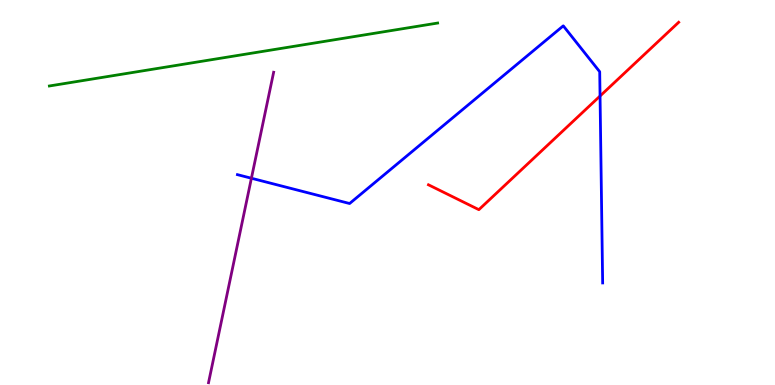[{'lines': ['blue', 'red'], 'intersections': [{'x': 7.74, 'y': 7.51}]}, {'lines': ['green', 'red'], 'intersections': []}, {'lines': ['purple', 'red'], 'intersections': []}, {'lines': ['blue', 'green'], 'intersections': []}, {'lines': ['blue', 'purple'], 'intersections': [{'x': 3.24, 'y': 5.37}]}, {'lines': ['green', 'purple'], 'intersections': []}]